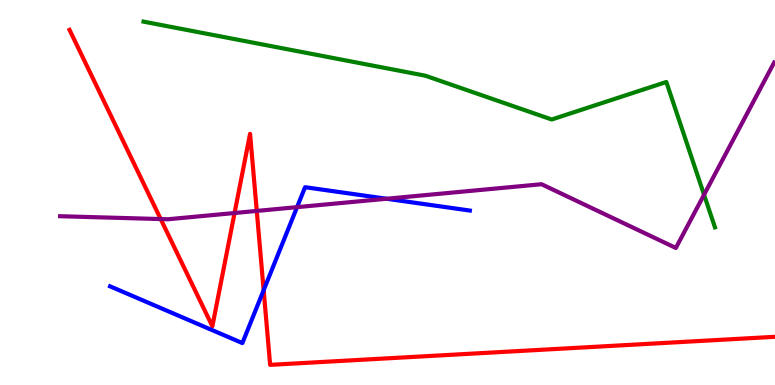[{'lines': ['blue', 'red'], 'intersections': [{'x': 3.4, 'y': 2.46}]}, {'lines': ['green', 'red'], 'intersections': []}, {'lines': ['purple', 'red'], 'intersections': [{'x': 2.07, 'y': 4.31}, {'x': 3.03, 'y': 4.47}, {'x': 3.31, 'y': 4.52}]}, {'lines': ['blue', 'green'], 'intersections': []}, {'lines': ['blue', 'purple'], 'intersections': [{'x': 3.83, 'y': 4.62}, {'x': 4.99, 'y': 4.84}]}, {'lines': ['green', 'purple'], 'intersections': [{'x': 9.08, 'y': 4.94}]}]